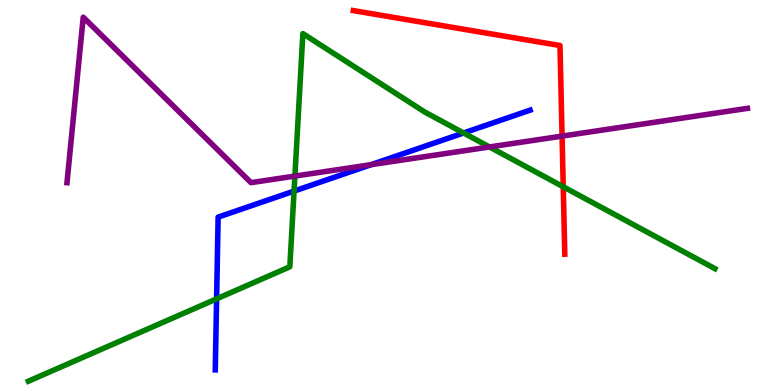[{'lines': ['blue', 'red'], 'intersections': []}, {'lines': ['green', 'red'], 'intersections': [{'x': 7.27, 'y': 5.15}]}, {'lines': ['purple', 'red'], 'intersections': [{'x': 7.25, 'y': 6.46}]}, {'lines': ['blue', 'green'], 'intersections': [{'x': 2.79, 'y': 2.24}, {'x': 3.79, 'y': 5.04}, {'x': 5.98, 'y': 6.55}]}, {'lines': ['blue', 'purple'], 'intersections': [{'x': 4.79, 'y': 5.72}]}, {'lines': ['green', 'purple'], 'intersections': [{'x': 3.81, 'y': 5.43}, {'x': 6.32, 'y': 6.18}]}]